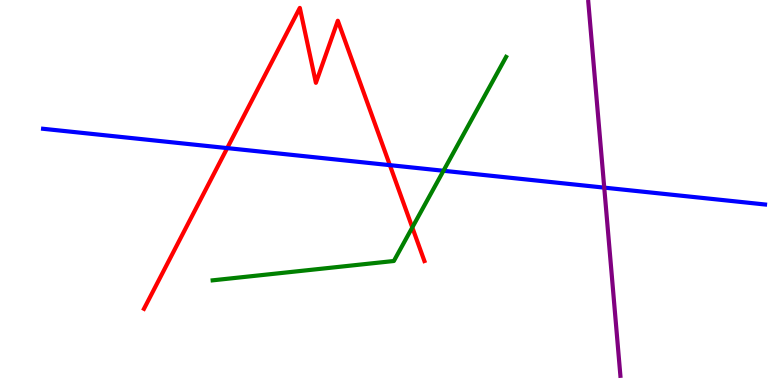[{'lines': ['blue', 'red'], 'intersections': [{'x': 2.93, 'y': 6.15}, {'x': 5.03, 'y': 5.71}]}, {'lines': ['green', 'red'], 'intersections': [{'x': 5.32, 'y': 4.09}]}, {'lines': ['purple', 'red'], 'intersections': []}, {'lines': ['blue', 'green'], 'intersections': [{'x': 5.72, 'y': 5.56}]}, {'lines': ['blue', 'purple'], 'intersections': [{'x': 7.8, 'y': 5.13}]}, {'lines': ['green', 'purple'], 'intersections': []}]